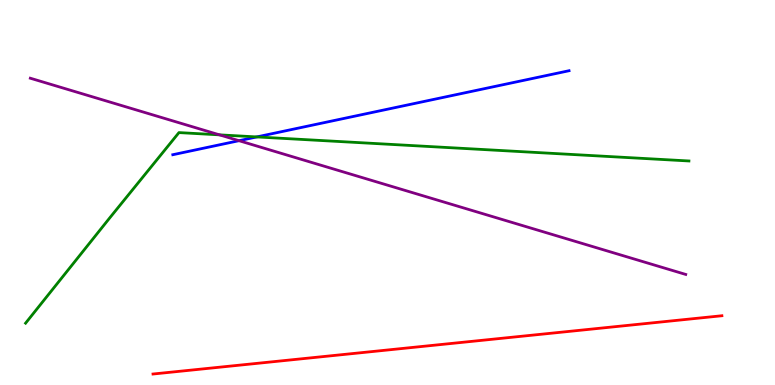[{'lines': ['blue', 'red'], 'intersections': []}, {'lines': ['green', 'red'], 'intersections': []}, {'lines': ['purple', 'red'], 'intersections': []}, {'lines': ['blue', 'green'], 'intersections': [{'x': 3.31, 'y': 6.44}]}, {'lines': ['blue', 'purple'], 'intersections': [{'x': 3.08, 'y': 6.35}]}, {'lines': ['green', 'purple'], 'intersections': [{'x': 2.83, 'y': 6.5}]}]